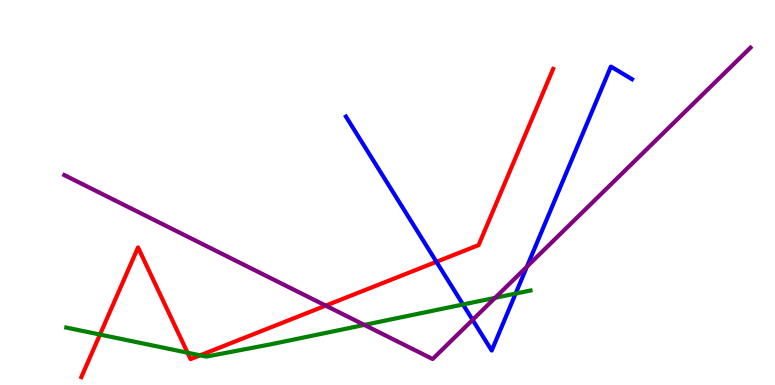[{'lines': ['blue', 'red'], 'intersections': [{'x': 5.63, 'y': 3.2}]}, {'lines': ['green', 'red'], 'intersections': [{'x': 1.29, 'y': 1.31}, {'x': 2.42, 'y': 0.839}, {'x': 2.58, 'y': 0.771}]}, {'lines': ['purple', 'red'], 'intersections': [{'x': 4.2, 'y': 2.06}]}, {'lines': ['blue', 'green'], 'intersections': [{'x': 5.97, 'y': 2.09}, {'x': 6.65, 'y': 2.37}]}, {'lines': ['blue', 'purple'], 'intersections': [{'x': 6.1, 'y': 1.69}, {'x': 6.8, 'y': 3.07}]}, {'lines': ['green', 'purple'], 'intersections': [{'x': 4.7, 'y': 1.56}, {'x': 6.39, 'y': 2.26}]}]